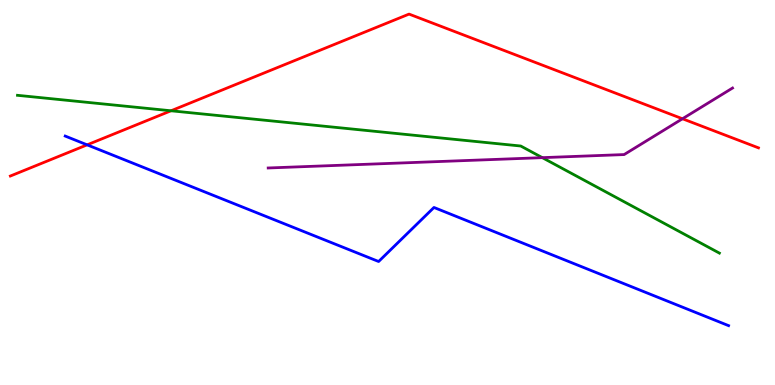[{'lines': ['blue', 'red'], 'intersections': [{'x': 1.12, 'y': 6.24}]}, {'lines': ['green', 'red'], 'intersections': [{'x': 2.21, 'y': 7.12}]}, {'lines': ['purple', 'red'], 'intersections': [{'x': 8.81, 'y': 6.92}]}, {'lines': ['blue', 'green'], 'intersections': []}, {'lines': ['blue', 'purple'], 'intersections': []}, {'lines': ['green', 'purple'], 'intersections': [{'x': 7.0, 'y': 5.91}]}]